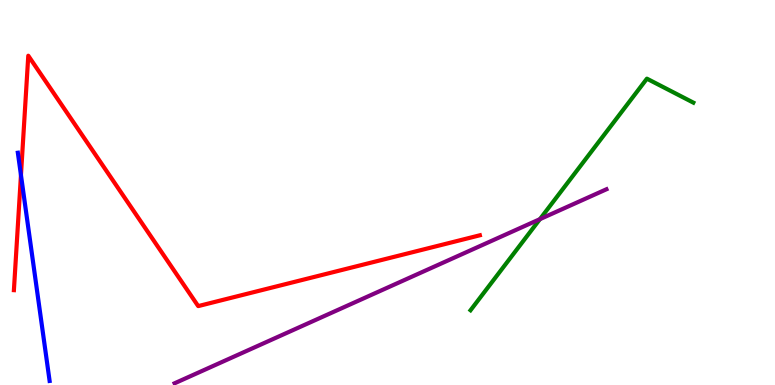[{'lines': ['blue', 'red'], 'intersections': [{'x': 0.27, 'y': 5.45}]}, {'lines': ['green', 'red'], 'intersections': []}, {'lines': ['purple', 'red'], 'intersections': []}, {'lines': ['blue', 'green'], 'intersections': []}, {'lines': ['blue', 'purple'], 'intersections': []}, {'lines': ['green', 'purple'], 'intersections': [{'x': 6.97, 'y': 4.31}]}]